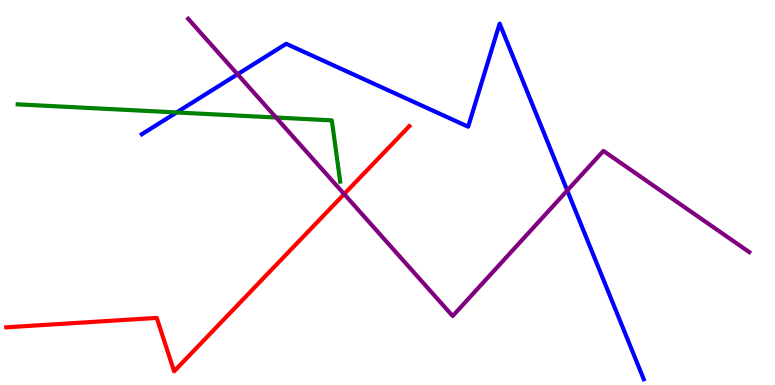[{'lines': ['blue', 'red'], 'intersections': []}, {'lines': ['green', 'red'], 'intersections': []}, {'lines': ['purple', 'red'], 'intersections': [{'x': 4.44, 'y': 4.96}]}, {'lines': ['blue', 'green'], 'intersections': [{'x': 2.28, 'y': 7.08}]}, {'lines': ['blue', 'purple'], 'intersections': [{'x': 3.07, 'y': 8.07}, {'x': 7.32, 'y': 5.05}]}, {'lines': ['green', 'purple'], 'intersections': [{'x': 3.56, 'y': 6.95}]}]